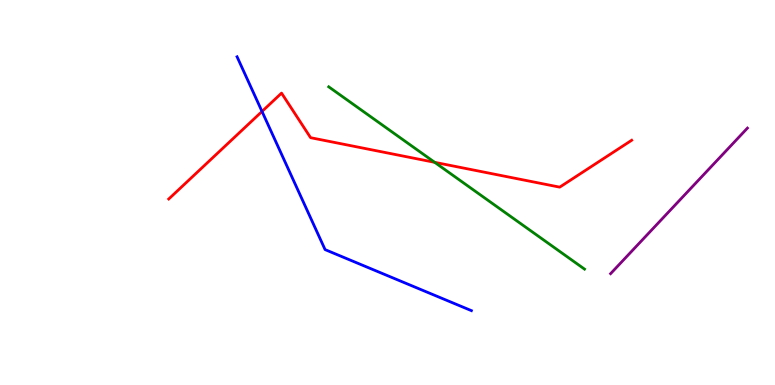[{'lines': ['blue', 'red'], 'intersections': [{'x': 3.38, 'y': 7.11}]}, {'lines': ['green', 'red'], 'intersections': [{'x': 5.61, 'y': 5.78}]}, {'lines': ['purple', 'red'], 'intersections': []}, {'lines': ['blue', 'green'], 'intersections': []}, {'lines': ['blue', 'purple'], 'intersections': []}, {'lines': ['green', 'purple'], 'intersections': []}]